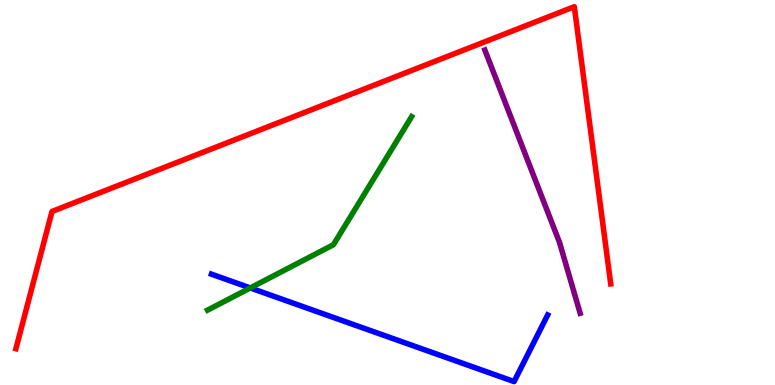[{'lines': ['blue', 'red'], 'intersections': []}, {'lines': ['green', 'red'], 'intersections': []}, {'lines': ['purple', 'red'], 'intersections': []}, {'lines': ['blue', 'green'], 'intersections': [{'x': 3.23, 'y': 2.52}]}, {'lines': ['blue', 'purple'], 'intersections': []}, {'lines': ['green', 'purple'], 'intersections': []}]